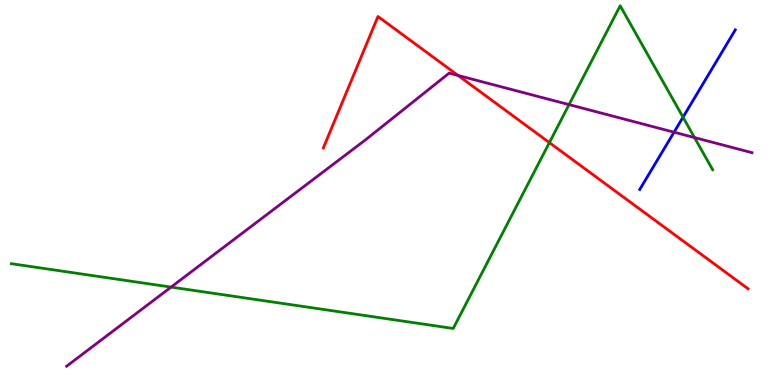[{'lines': ['blue', 'red'], 'intersections': []}, {'lines': ['green', 'red'], 'intersections': [{'x': 7.09, 'y': 6.3}]}, {'lines': ['purple', 'red'], 'intersections': [{'x': 5.91, 'y': 8.04}]}, {'lines': ['blue', 'green'], 'intersections': [{'x': 8.81, 'y': 6.96}]}, {'lines': ['blue', 'purple'], 'intersections': [{'x': 8.7, 'y': 6.57}]}, {'lines': ['green', 'purple'], 'intersections': [{'x': 2.21, 'y': 2.54}, {'x': 7.34, 'y': 7.28}, {'x': 8.96, 'y': 6.43}]}]